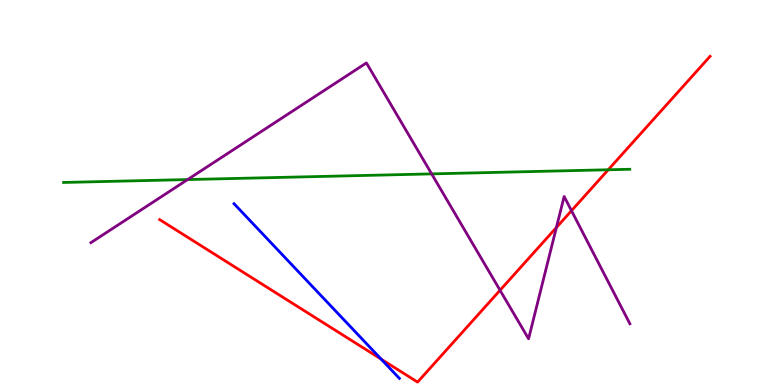[{'lines': ['blue', 'red'], 'intersections': [{'x': 4.92, 'y': 0.671}]}, {'lines': ['green', 'red'], 'intersections': [{'x': 7.85, 'y': 5.59}]}, {'lines': ['purple', 'red'], 'intersections': [{'x': 6.45, 'y': 2.46}, {'x': 7.18, 'y': 4.09}, {'x': 7.37, 'y': 4.53}]}, {'lines': ['blue', 'green'], 'intersections': []}, {'lines': ['blue', 'purple'], 'intersections': []}, {'lines': ['green', 'purple'], 'intersections': [{'x': 2.42, 'y': 5.34}, {'x': 5.57, 'y': 5.48}]}]